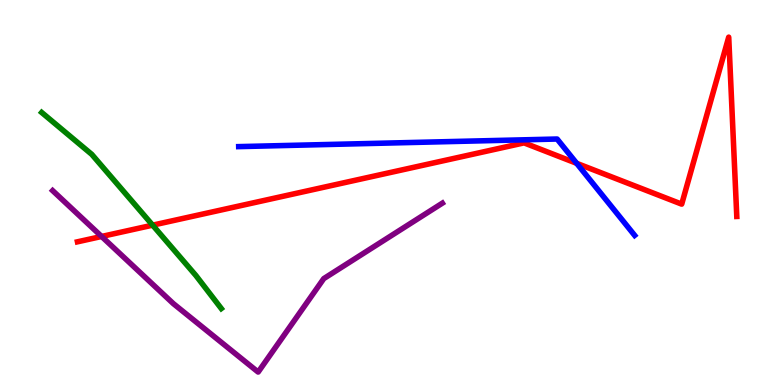[{'lines': ['blue', 'red'], 'intersections': [{'x': 7.44, 'y': 5.76}]}, {'lines': ['green', 'red'], 'intersections': [{'x': 1.97, 'y': 4.15}]}, {'lines': ['purple', 'red'], 'intersections': [{'x': 1.31, 'y': 3.86}]}, {'lines': ['blue', 'green'], 'intersections': []}, {'lines': ['blue', 'purple'], 'intersections': []}, {'lines': ['green', 'purple'], 'intersections': []}]